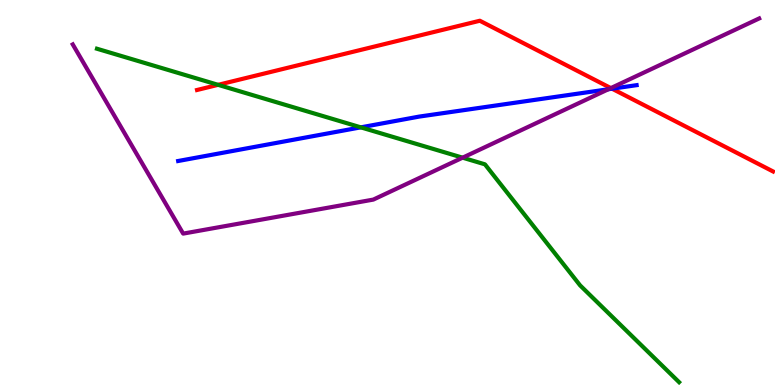[{'lines': ['blue', 'red'], 'intersections': [{'x': 7.9, 'y': 7.7}]}, {'lines': ['green', 'red'], 'intersections': [{'x': 2.81, 'y': 7.8}]}, {'lines': ['purple', 'red'], 'intersections': [{'x': 7.88, 'y': 7.71}]}, {'lines': ['blue', 'green'], 'intersections': [{'x': 4.66, 'y': 6.69}]}, {'lines': ['blue', 'purple'], 'intersections': [{'x': 7.85, 'y': 7.68}]}, {'lines': ['green', 'purple'], 'intersections': [{'x': 5.97, 'y': 5.9}]}]